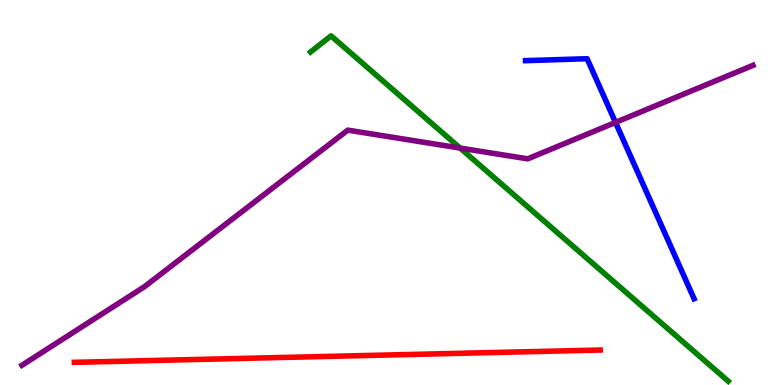[{'lines': ['blue', 'red'], 'intersections': []}, {'lines': ['green', 'red'], 'intersections': []}, {'lines': ['purple', 'red'], 'intersections': []}, {'lines': ['blue', 'green'], 'intersections': []}, {'lines': ['blue', 'purple'], 'intersections': [{'x': 7.94, 'y': 6.82}]}, {'lines': ['green', 'purple'], 'intersections': [{'x': 5.94, 'y': 6.15}]}]